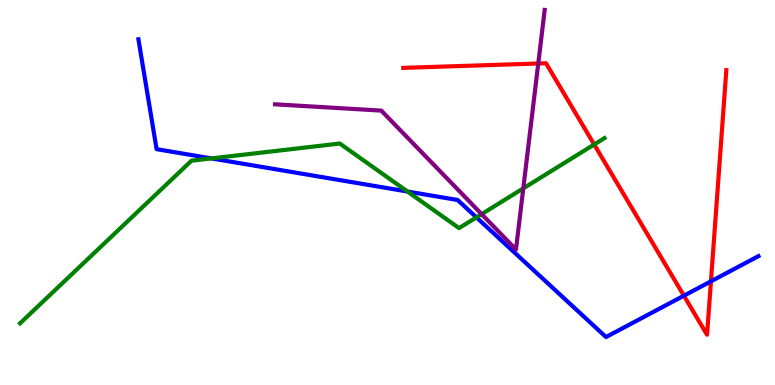[{'lines': ['blue', 'red'], 'intersections': [{'x': 8.82, 'y': 2.32}, {'x': 9.17, 'y': 2.69}]}, {'lines': ['green', 'red'], 'intersections': [{'x': 7.67, 'y': 6.25}]}, {'lines': ['purple', 'red'], 'intersections': [{'x': 6.95, 'y': 8.35}]}, {'lines': ['blue', 'green'], 'intersections': [{'x': 2.73, 'y': 5.89}, {'x': 5.26, 'y': 5.03}, {'x': 6.15, 'y': 4.35}]}, {'lines': ['blue', 'purple'], 'intersections': []}, {'lines': ['green', 'purple'], 'intersections': [{'x': 6.21, 'y': 4.44}, {'x': 6.75, 'y': 5.11}]}]